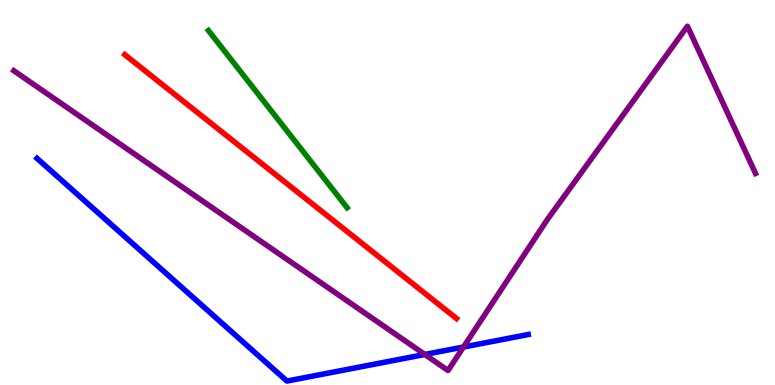[{'lines': ['blue', 'red'], 'intersections': []}, {'lines': ['green', 'red'], 'intersections': []}, {'lines': ['purple', 'red'], 'intersections': []}, {'lines': ['blue', 'green'], 'intersections': []}, {'lines': ['blue', 'purple'], 'intersections': [{'x': 5.48, 'y': 0.793}, {'x': 5.98, 'y': 0.987}]}, {'lines': ['green', 'purple'], 'intersections': []}]